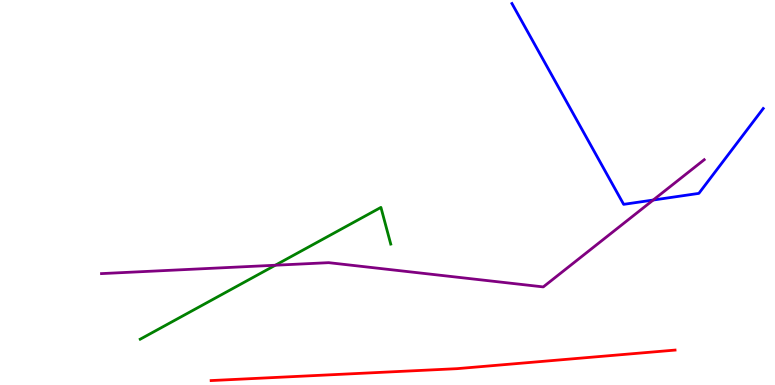[{'lines': ['blue', 'red'], 'intersections': []}, {'lines': ['green', 'red'], 'intersections': []}, {'lines': ['purple', 'red'], 'intersections': []}, {'lines': ['blue', 'green'], 'intersections': []}, {'lines': ['blue', 'purple'], 'intersections': [{'x': 8.43, 'y': 4.8}]}, {'lines': ['green', 'purple'], 'intersections': [{'x': 3.55, 'y': 3.11}]}]